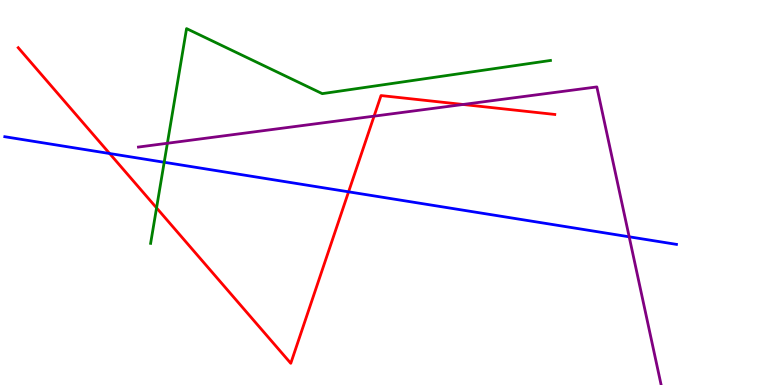[{'lines': ['blue', 'red'], 'intersections': [{'x': 1.41, 'y': 6.01}, {'x': 4.5, 'y': 5.02}]}, {'lines': ['green', 'red'], 'intersections': [{'x': 2.02, 'y': 4.6}]}, {'lines': ['purple', 'red'], 'intersections': [{'x': 4.83, 'y': 6.98}, {'x': 5.97, 'y': 7.29}]}, {'lines': ['blue', 'green'], 'intersections': [{'x': 2.12, 'y': 5.79}]}, {'lines': ['blue', 'purple'], 'intersections': [{'x': 8.12, 'y': 3.85}]}, {'lines': ['green', 'purple'], 'intersections': [{'x': 2.16, 'y': 6.28}]}]